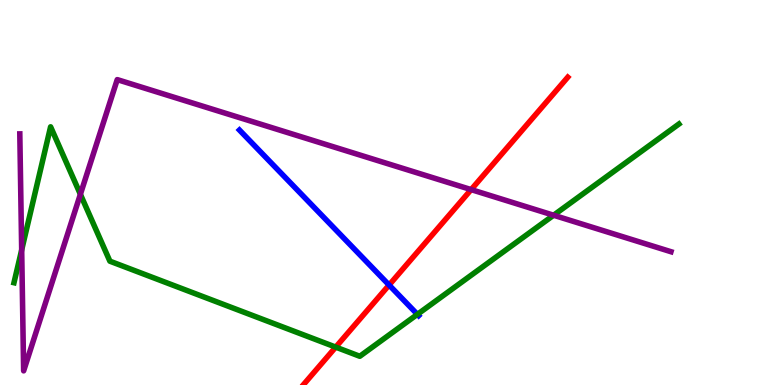[{'lines': ['blue', 'red'], 'intersections': [{'x': 5.02, 'y': 2.6}]}, {'lines': ['green', 'red'], 'intersections': [{'x': 4.33, 'y': 0.984}]}, {'lines': ['purple', 'red'], 'intersections': [{'x': 6.08, 'y': 5.08}]}, {'lines': ['blue', 'green'], 'intersections': [{'x': 5.39, 'y': 1.83}]}, {'lines': ['blue', 'purple'], 'intersections': []}, {'lines': ['green', 'purple'], 'intersections': [{'x': 0.28, 'y': 3.51}, {'x': 1.04, 'y': 4.95}, {'x': 7.14, 'y': 4.41}]}]